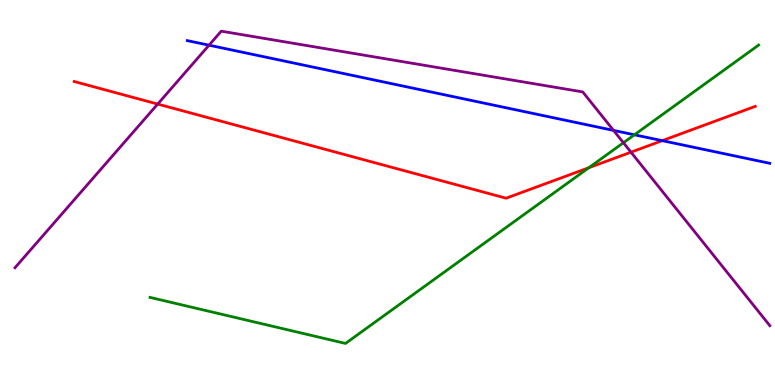[{'lines': ['blue', 'red'], 'intersections': [{'x': 8.55, 'y': 6.35}]}, {'lines': ['green', 'red'], 'intersections': [{'x': 7.6, 'y': 5.64}]}, {'lines': ['purple', 'red'], 'intersections': [{'x': 2.03, 'y': 7.3}, {'x': 8.14, 'y': 6.05}]}, {'lines': ['blue', 'green'], 'intersections': [{'x': 8.19, 'y': 6.5}]}, {'lines': ['blue', 'purple'], 'intersections': [{'x': 2.7, 'y': 8.83}, {'x': 7.92, 'y': 6.61}]}, {'lines': ['green', 'purple'], 'intersections': [{'x': 8.04, 'y': 6.29}]}]